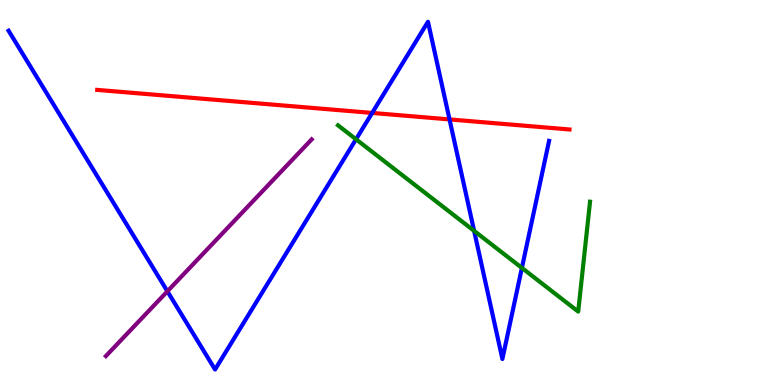[{'lines': ['blue', 'red'], 'intersections': [{'x': 4.8, 'y': 7.07}, {'x': 5.8, 'y': 6.9}]}, {'lines': ['green', 'red'], 'intersections': []}, {'lines': ['purple', 'red'], 'intersections': []}, {'lines': ['blue', 'green'], 'intersections': [{'x': 4.59, 'y': 6.38}, {'x': 6.12, 'y': 4.0}, {'x': 6.73, 'y': 3.04}]}, {'lines': ['blue', 'purple'], 'intersections': [{'x': 2.16, 'y': 2.43}]}, {'lines': ['green', 'purple'], 'intersections': []}]